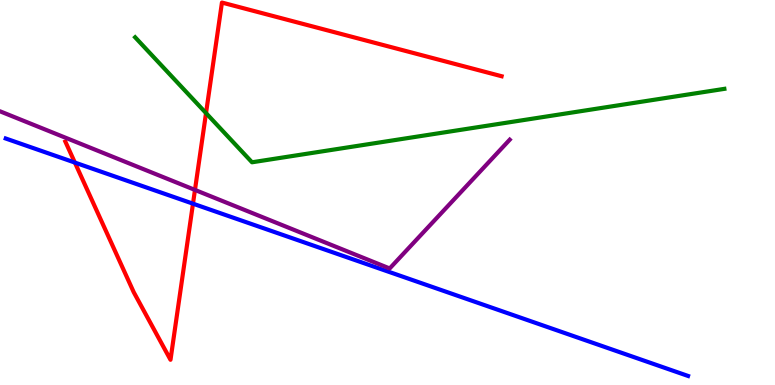[{'lines': ['blue', 'red'], 'intersections': [{'x': 0.966, 'y': 5.78}, {'x': 2.49, 'y': 4.71}]}, {'lines': ['green', 'red'], 'intersections': [{'x': 2.66, 'y': 7.06}]}, {'lines': ['purple', 'red'], 'intersections': [{'x': 2.52, 'y': 5.07}]}, {'lines': ['blue', 'green'], 'intersections': []}, {'lines': ['blue', 'purple'], 'intersections': []}, {'lines': ['green', 'purple'], 'intersections': []}]